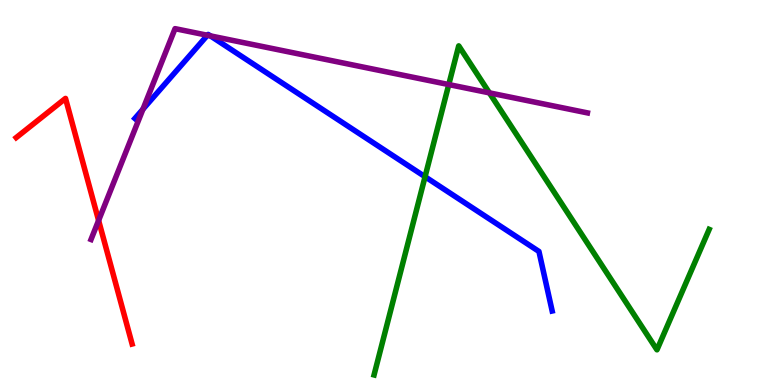[{'lines': ['blue', 'red'], 'intersections': []}, {'lines': ['green', 'red'], 'intersections': []}, {'lines': ['purple', 'red'], 'intersections': [{'x': 1.27, 'y': 4.27}]}, {'lines': ['blue', 'green'], 'intersections': [{'x': 5.48, 'y': 5.41}]}, {'lines': ['blue', 'purple'], 'intersections': [{'x': 1.84, 'y': 7.16}, {'x': 2.68, 'y': 9.08}, {'x': 2.71, 'y': 9.07}]}, {'lines': ['green', 'purple'], 'intersections': [{'x': 5.79, 'y': 7.8}, {'x': 6.31, 'y': 7.59}]}]